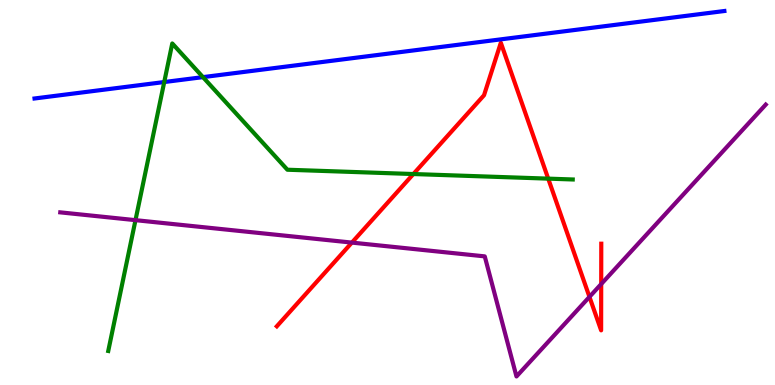[{'lines': ['blue', 'red'], 'intersections': []}, {'lines': ['green', 'red'], 'intersections': [{'x': 5.33, 'y': 5.48}, {'x': 7.07, 'y': 5.36}]}, {'lines': ['purple', 'red'], 'intersections': [{'x': 4.54, 'y': 3.7}, {'x': 7.61, 'y': 2.29}, {'x': 7.76, 'y': 2.62}]}, {'lines': ['blue', 'green'], 'intersections': [{'x': 2.12, 'y': 7.87}, {'x': 2.62, 'y': 8.0}]}, {'lines': ['blue', 'purple'], 'intersections': []}, {'lines': ['green', 'purple'], 'intersections': [{'x': 1.75, 'y': 4.28}]}]